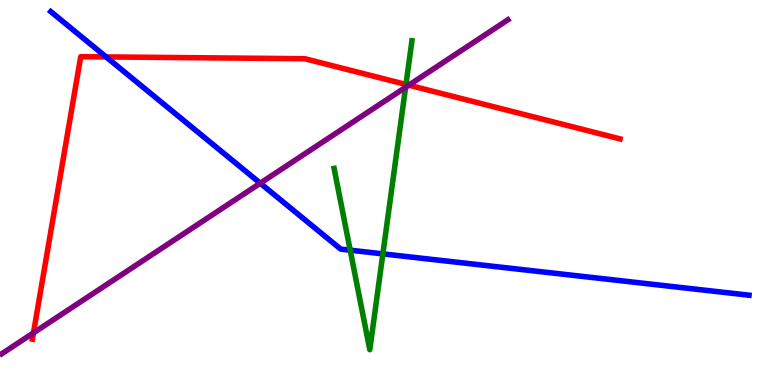[{'lines': ['blue', 'red'], 'intersections': [{'x': 1.37, 'y': 8.52}]}, {'lines': ['green', 'red'], 'intersections': [{'x': 5.24, 'y': 7.81}]}, {'lines': ['purple', 'red'], 'intersections': [{'x': 0.432, 'y': 1.35}, {'x': 5.28, 'y': 7.79}]}, {'lines': ['blue', 'green'], 'intersections': [{'x': 4.52, 'y': 3.5}, {'x': 4.94, 'y': 3.41}]}, {'lines': ['blue', 'purple'], 'intersections': [{'x': 3.36, 'y': 5.24}]}, {'lines': ['green', 'purple'], 'intersections': [{'x': 5.23, 'y': 7.73}]}]